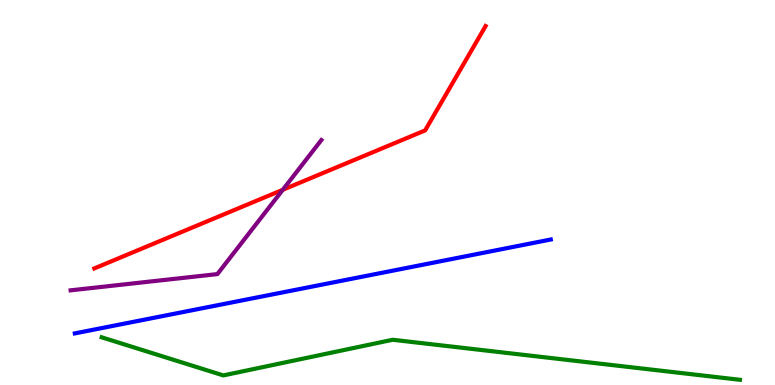[{'lines': ['blue', 'red'], 'intersections': []}, {'lines': ['green', 'red'], 'intersections': []}, {'lines': ['purple', 'red'], 'intersections': [{'x': 3.65, 'y': 5.07}]}, {'lines': ['blue', 'green'], 'intersections': []}, {'lines': ['blue', 'purple'], 'intersections': []}, {'lines': ['green', 'purple'], 'intersections': []}]